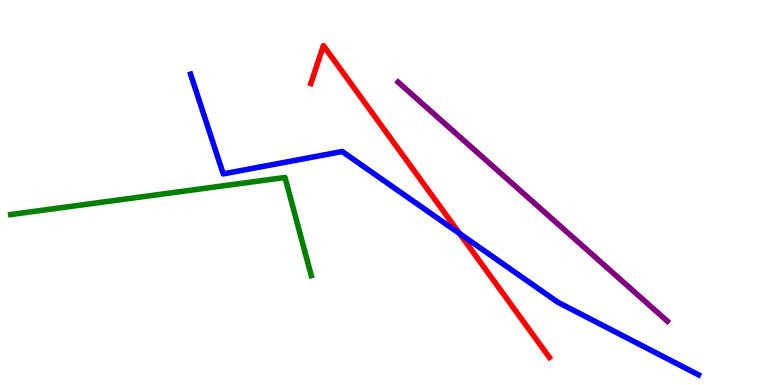[{'lines': ['blue', 'red'], 'intersections': [{'x': 5.93, 'y': 3.93}]}, {'lines': ['green', 'red'], 'intersections': []}, {'lines': ['purple', 'red'], 'intersections': []}, {'lines': ['blue', 'green'], 'intersections': []}, {'lines': ['blue', 'purple'], 'intersections': []}, {'lines': ['green', 'purple'], 'intersections': []}]